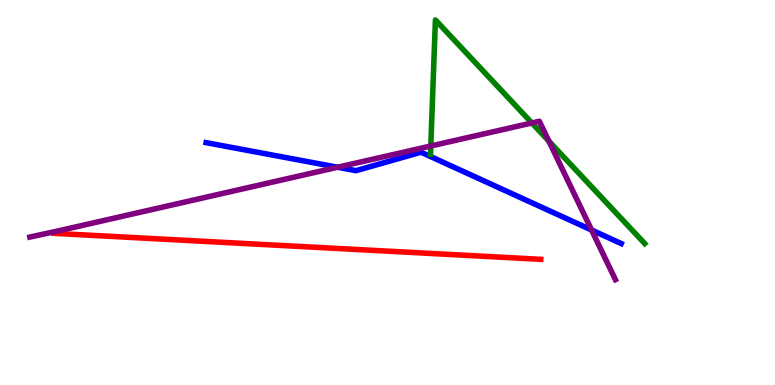[{'lines': ['blue', 'red'], 'intersections': []}, {'lines': ['green', 'red'], 'intersections': []}, {'lines': ['purple', 'red'], 'intersections': []}, {'lines': ['blue', 'green'], 'intersections': []}, {'lines': ['blue', 'purple'], 'intersections': [{'x': 4.36, 'y': 5.66}, {'x': 7.63, 'y': 4.03}]}, {'lines': ['green', 'purple'], 'intersections': [{'x': 5.56, 'y': 6.21}, {'x': 6.86, 'y': 6.81}, {'x': 7.08, 'y': 6.33}]}]